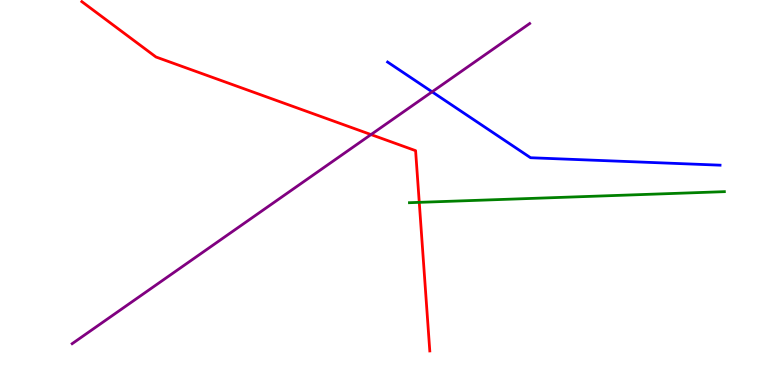[{'lines': ['blue', 'red'], 'intersections': []}, {'lines': ['green', 'red'], 'intersections': [{'x': 5.41, 'y': 4.74}]}, {'lines': ['purple', 'red'], 'intersections': [{'x': 4.79, 'y': 6.5}]}, {'lines': ['blue', 'green'], 'intersections': []}, {'lines': ['blue', 'purple'], 'intersections': [{'x': 5.58, 'y': 7.61}]}, {'lines': ['green', 'purple'], 'intersections': []}]